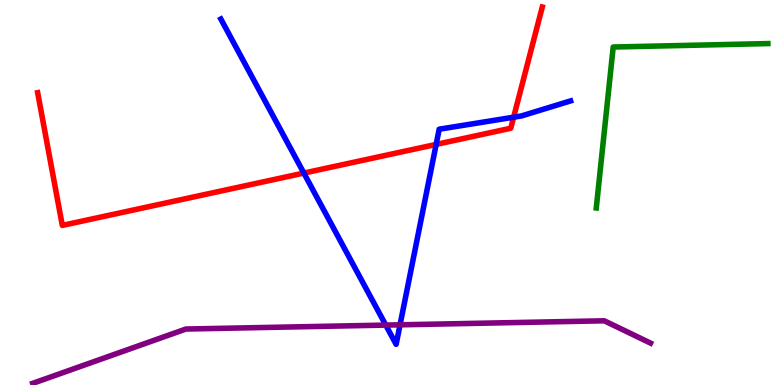[{'lines': ['blue', 'red'], 'intersections': [{'x': 3.92, 'y': 5.5}, {'x': 5.63, 'y': 6.25}, {'x': 6.63, 'y': 6.96}]}, {'lines': ['green', 'red'], 'intersections': []}, {'lines': ['purple', 'red'], 'intersections': []}, {'lines': ['blue', 'green'], 'intersections': []}, {'lines': ['blue', 'purple'], 'intersections': [{'x': 4.98, 'y': 1.56}, {'x': 5.16, 'y': 1.56}]}, {'lines': ['green', 'purple'], 'intersections': []}]